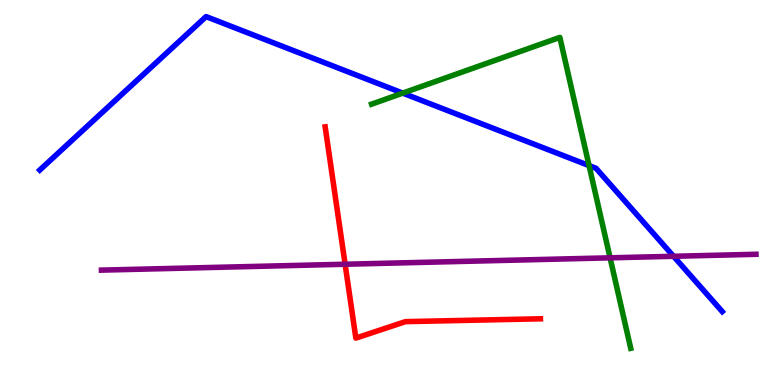[{'lines': ['blue', 'red'], 'intersections': []}, {'lines': ['green', 'red'], 'intersections': []}, {'lines': ['purple', 'red'], 'intersections': [{'x': 4.45, 'y': 3.14}]}, {'lines': ['blue', 'green'], 'intersections': [{'x': 5.2, 'y': 7.58}, {'x': 7.6, 'y': 5.7}]}, {'lines': ['blue', 'purple'], 'intersections': [{'x': 8.69, 'y': 3.34}]}, {'lines': ['green', 'purple'], 'intersections': [{'x': 7.87, 'y': 3.3}]}]